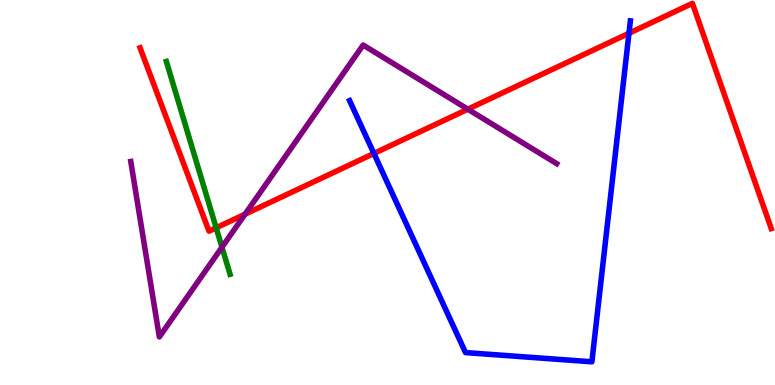[{'lines': ['blue', 'red'], 'intersections': [{'x': 4.82, 'y': 6.01}, {'x': 8.12, 'y': 9.14}]}, {'lines': ['green', 'red'], 'intersections': [{'x': 2.79, 'y': 4.08}]}, {'lines': ['purple', 'red'], 'intersections': [{'x': 3.16, 'y': 4.44}, {'x': 6.04, 'y': 7.16}]}, {'lines': ['blue', 'green'], 'intersections': []}, {'lines': ['blue', 'purple'], 'intersections': []}, {'lines': ['green', 'purple'], 'intersections': [{'x': 2.86, 'y': 3.58}]}]